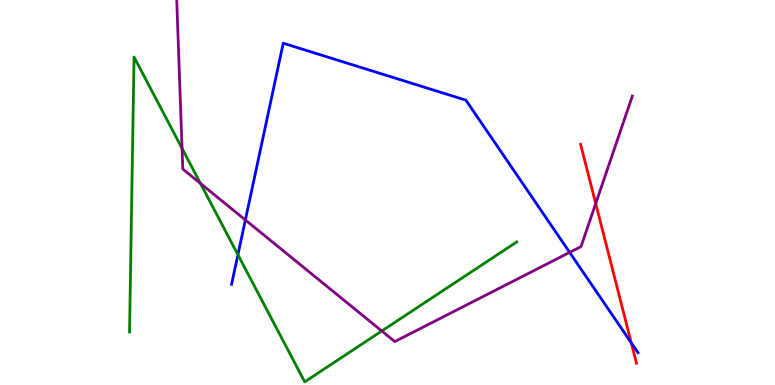[{'lines': ['blue', 'red'], 'intersections': [{'x': 8.15, 'y': 1.1}]}, {'lines': ['green', 'red'], 'intersections': []}, {'lines': ['purple', 'red'], 'intersections': [{'x': 7.69, 'y': 4.71}]}, {'lines': ['blue', 'green'], 'intersections': [{'x': 3.07, 'y': 3.38}]}, {'lines': ['blue', 'purple'], 'intersections': [{'x': 3.17, 'y': 4.29}, {'x': 7.35, 'y': 3.44}]}, {'lines': ['green', 'purple'], 'intersections': [{'x': 2.35, 'y': 6.15}, {'x': 2.59, 'y': 5.24}, {'x': 4.93, 'y': 1.4}]}]